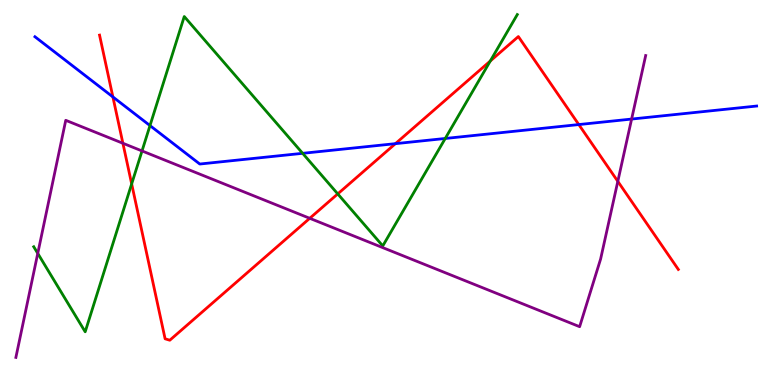[{'lines': ['blue', 'red'], 'intersections': [{'x': 1.46, 'y': 7.48}, {'x': 5.1, 'y': 6.27}, {'x': 7.47, 'y': 6.76}]}, {'lines': ['green', 'red'], 'intersections': [{'x': 1.7, 'y': 5.22}, {'x': 4.36, 'y': 4.96}, {'x': 6.33, 'y': 8.42}]}, {'lines': ['purple', 'red'], 'intersections': [{'x': 1.59, 'y': 6.28}, {'x': 4.0, 'y': 4.33}, {'x': 7.97, 'y': 5.29}]}, {'lines': ['blue', 'green'], 'intersections': [{'x': 1.94, 'y': 6.74}, {'x': 3.91, 'y': 6.02}, {'x': 5.75, 'y': 6.4}]}, {'lines': ['blue', 'purple'], 'intersections': [{'x': 8.15, 'y': 6.91}]}, {'lines': ['green', 'purple'], 'intersections': [{'x': 0.487, 'y': 3.42}, {'x': 1.83, 'y': 6.08}]}]